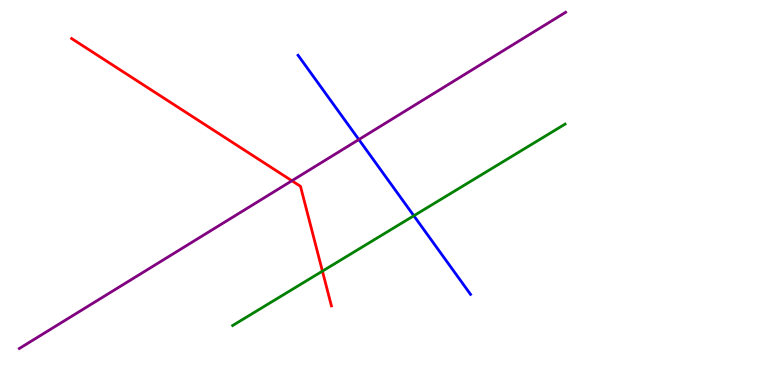[{'lines': ['blue', 'red'], 'intersections': []}, {'lines': ['green', 'red'], 'intersections': [{'x': 4.16, 'y': 2.96}]}, {'lines': ['purple', 'red'], 'intersections': [{'x': 3.77, 'y': 5.3}]}, {'lines': ['blue', 'green'], 'intersections': [{'x': 5.34, 'y': 4.4}]}, {'lines': ['blue', 'purple'], 'intersections': [{'x': 4.63, 'y': 6.38}]}, {'lines': ['green', 'purple'], 'intersections': []}]